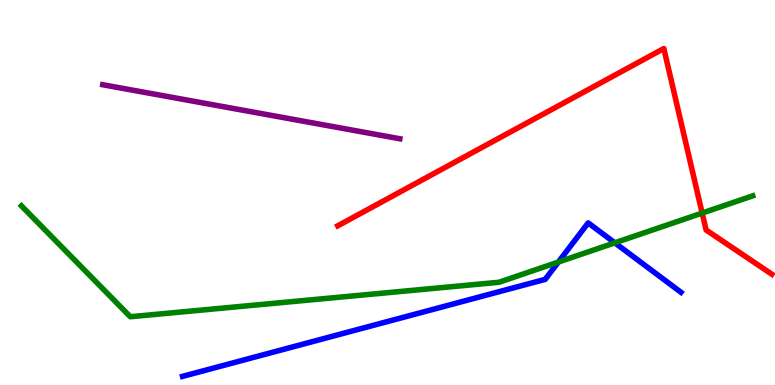[{'lines': ['blue', 'red'], 'intersections': []}, {'lines': ['green', 'red'], 'intersections': [{'x': 9.06, 'y': 4.47}]}, {'lines': ['purple', 'red'], 'intersections': []}, {'lines': ['blue', 'green'], 'intersections': [{'x': 7.2, 'y': 3.19}, {'x': 7.93, 'y': 3.69}]}, {'lines': ['blue', 'purple'], 'intersections': []}, {'lines': ['green', 'purple'], 'intersections': []}]